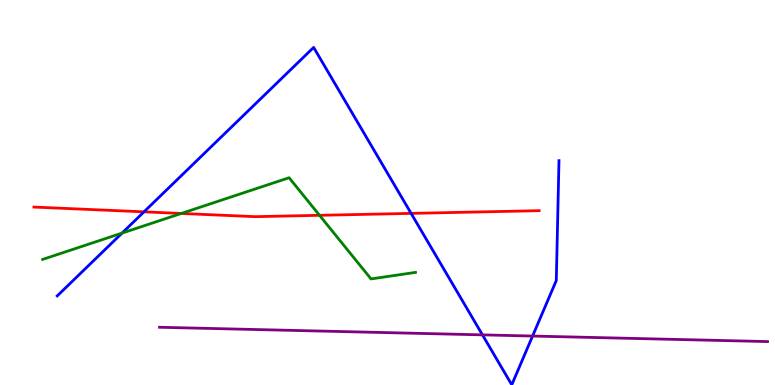[{'lines': ['blue', 'red'], 'intersections': [{'x': 1.86, 'y': 4.5}, {'x': 5.3, 'y': 4.46}]}, {'lines': ['green', 'red'], 'intersections': [{'x': 2.34, 'y': 4.46}, {'x': 4.12, 'y': 4.41}]}, {'lines': ['purple', 'red'], 'intersections': []}, {'lines': ['blue', 'green'], 'intersections': [{'x': 1.57, 'y': 3.95}]}, {'lines': ['blue', 'purple'], 'intersections': [{'x': 6.23, 'y': 1.3}, {'x': 6.87, 'y': 1.27}]}, {'lines': ['green', 'purple'], 'intersections': []}]